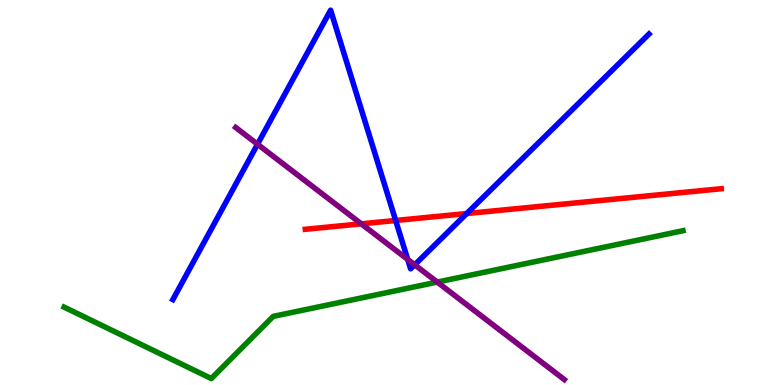[{'lines': ['blue', 'red'], 'intersections': [{'x': 5.11, 'y': 4.27}, {'x': 6.02, 'y': 4.45}]}, {'lines': ['green', 'red'], 'intersections': []}, {'lines': ['purple', 'red'], 'intersections': [{'x': 4.66, 'y': 4.19}]}, {'lines': ['blue', 'green'], 'intersections': []}, {'lines': ['blue', 'purple'], 'intersections': [{'x': 3.32, 'y': 6.25}, {'x': 5.26, 'y': 3.26}, {'x': 5.35, 'y': 3.12}]}, {'lines': ['green', 'purple'], 'intersections': [{'x': 5.64, 'y': 2.67}]}]